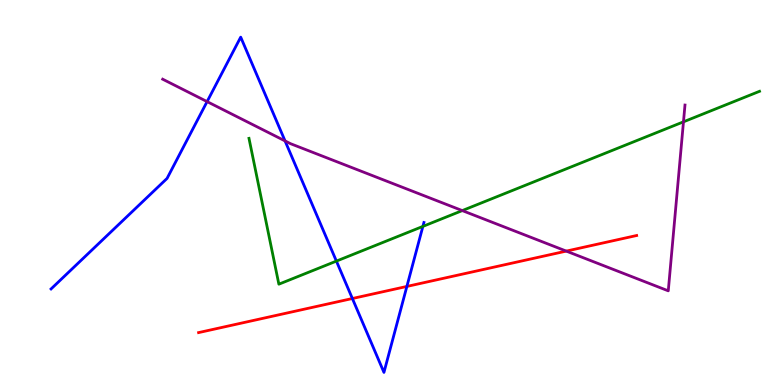[{'lines': ['blue', 'red'], 'intersections': [{'x': 4.55, 'y': 2.25}, {'x': 5.25, 'y': 2.56}]}, {'lines': ['green', 'red'], 'intersections': []}, {'lines': ['purple', 'red'], 'intersections': [{'x': 7.31, 'y': 3.48}]}, {'lines': ['blue', 'green'], 'intersections': [{'x': 4.34, 'y': 3.22}, {'x': 5.46, 'y': 4.12}]}, {'lines': ['blue', 'purple'], 'intersections': [{'x': 2.67, 'y': 7.36}, {'x': 3.68, 'y': 6.34}]}, {'lines': ['green', 'purple'], 'intersections': [{'x': 5.96, 'y': 4.53}, {'x': 8.82, 'y': 6.84}]}]